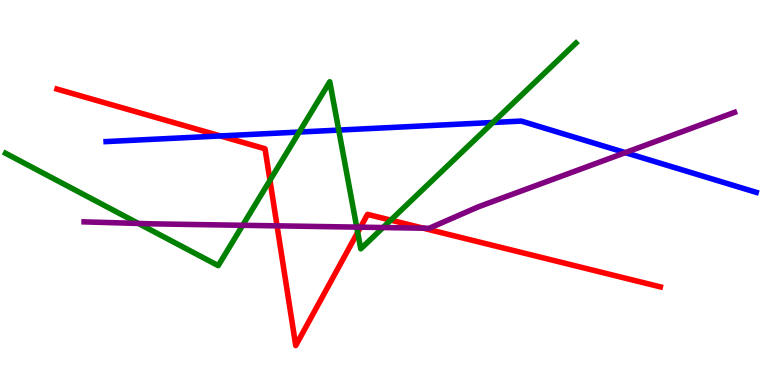[{'lines': ['blue', 'red'], 'intersections': [{'x': 2.84, 'y': 6.47}]}, {'lines': ['green', 'red'], 'intersections': [{'x': 3.48, 'y': 5.32}, {'x': 4.62, 'y': 3.96}, {'x': 5.04, 'y': 4.28}]}, {'lines': ['purple', 'red'], 'intersections': [{'x': 3.57, 'y': 4.13}, {'x': 4.65, 'y': 4.1}, {'x': 5.46, 'y': 4.07}]}, {'lines': ['blue', 'green'], 'intersections': [{'x': 3.86, 'y': 6.57}, {'x': 4.37, 'y': 6.62}, {'x': 6.36, 'y': 6.82}]}, {'lines': ['blue', 'purple'], 'intersections': [{'x': 8.07, 'y': 6.04}]}, {'lines': ['green', 'purple'], 'intersections': [{'x': 1.79, 'y': 4.2}, {'x': 3.13, 'y': 4.15}, {'x': 4.6, 'y': 4.1}, {'x': 4.94, 'y': 4.09}]}]